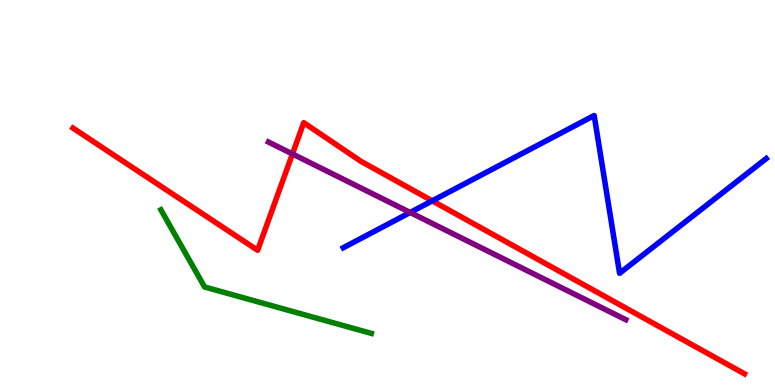[{'lines': ['blue', 'red'], 'intersections': [{'x': 5.58, 'y': 4.78}]}, {'lines': ['green', 'red'], 'intersections': []}, {'lines': ['purple', 'red'], 'intersections': [{'x': 3.77, 'y': 6.0}]}, {'lines': ['blue', 'green'], 'intersections': []}, {'lines': ['blue', 'purple'], 'intersections': [{'x': 5.29, 'y': 4.48}]}, {'lines': ['green', 'purple'], 'intersections': []}]